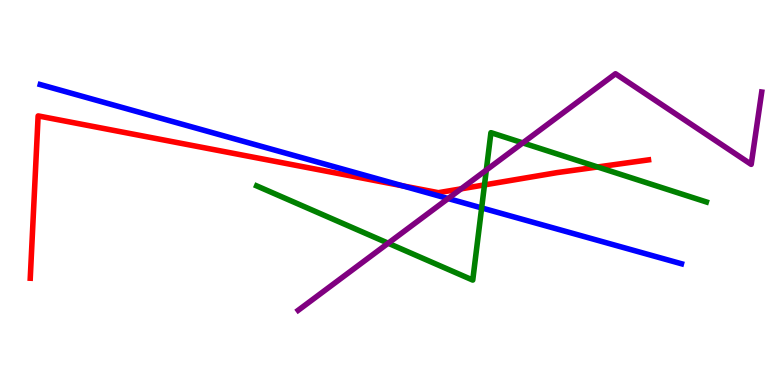[{'lines': ['blue', 'red'], 'intersections': [{'x': 5.19, 'y': 5.17}]}, {'lines': ['green', 'red'], 'intersections': [{'x': 6.25, 'y': 5.2}, {'x': 7.71, 'y': 5.66}]}, {'lines': ['purple', 'red'], 'intersections': [{'x': 5.95, 'y': 5.1}]}, {'lines': ['blue', 'green'], 'intersections': [{'x': 6.21, 'y': 4.6}]}, {'lines': ['blue', 'purple'], 'intersections': [{'x': 5.78, 'y': 4.84}]}, {'lines': ['green', 'purple'], 'intersections': [{'x': 5.01, 'y': 3.68}, {'x': 6.27, 'y': 5.58}, {'x': 6.75, 'y': 6.29}]}]